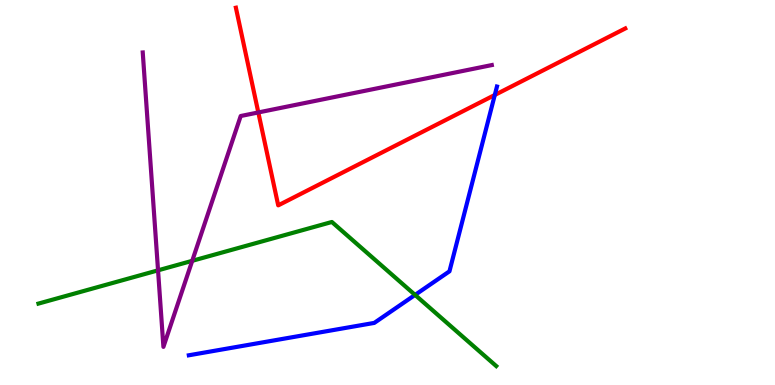[{'lines': ['blue', 'red'], 'intersections': [{'x': 6.38, 'y': 7.53}]}, {'lines': ['green', 'red'], 'intersections': []}, {'lines': ['purple', 'red'], 'intersections': [{'x': 3.33, 'y': 7.08}]}, {'lines': ['blue', 'green'], 'intersections': [{'x': 5.36, 'y': 2.34}]}, {'lines': ['blue', 'purple'], 'intersections': []}, {'lines': ['green', 'purple'], 'intersections': [{'x': 2.04, 'y': 2.98}, {'x': 2.48, 'y': 3.23}]}]